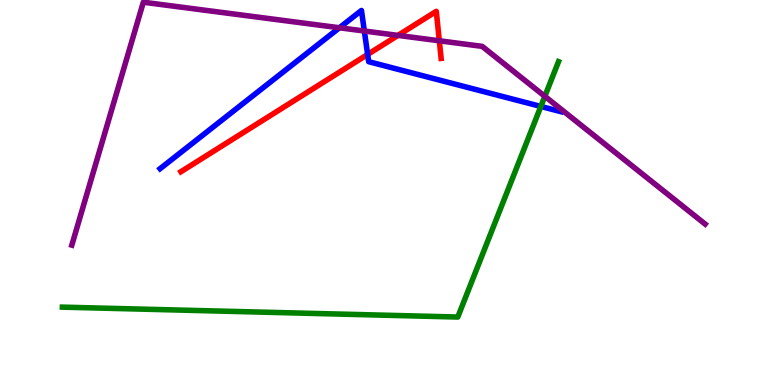[{'lines': ['blue', 'red'], 'intersections': [{'x': 4.74, 'y': 8.59}]}, {'lines': ['green', 'red'], 'intersections': []}, {'lines': ['purple', 'red'], 'intersections': [{'x': 5.14, 'y': 9.08}, {'x': 5.67, 'y': 8.94}]}, {'lines': ['blue', 'green'], 'intersections': [{'x': 6.98, 'y': 7.24}]}, {'lines': ['blue', 'purple'], 'intersections': [{'x': 4.38, 'y': 9.28}, {'x': 4.7, 'y': 9.19}]}, {'lines': ['green', 'purple'], 'intersections': [{'x': 7.03, 'y': 7.5}]}]